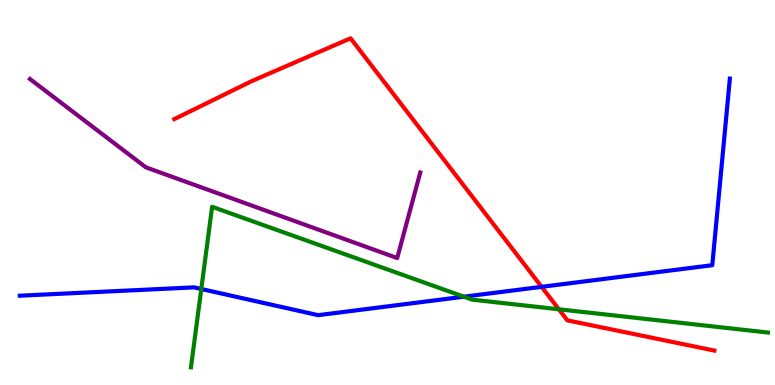[{'lines': ['blue', 'red'], 'intersections': [{'x': 6.99, 'y': 2.55}]}, {'lines': ['green', 'red'], 'intersections': [{'x': 7.21, 'y': 1.97}]}, {'lines': ['purple', 'red'], 'intersections': []}, {'lines': ['blue', 'green'], 'intersections': [{'x': 2.6, 'y': 2.49}, {'x': 5.99, 'y': 2.29}]}, {'lines': ['blue', 'purple'], 'intersections': []}, {'lines': ['green', 'purple'], 'intersections': []}]